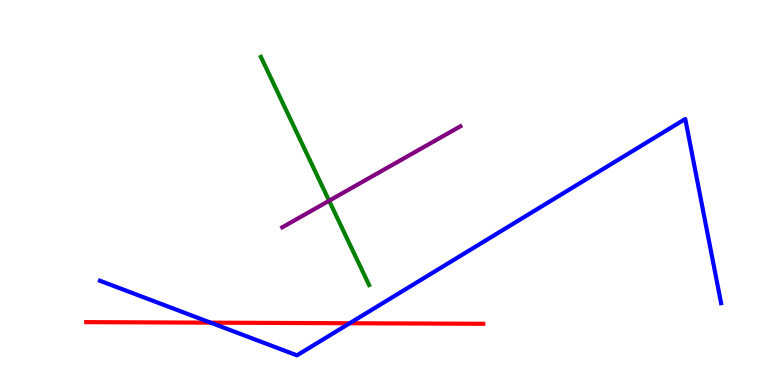[{'lines': ['blue', 'red'], 'intersections': [{'x': 2.72, 'y': 1.62}, {'x': 4.51, 'y': 1.6}]}, {'lines': ['green', 'red'], 'intersections': []}, {'lines': ['purple', 'red'], 'intersections': []}, {'lines': ['blue', 'green'], 'intersections': []}, {'lines': ['blue', 'purple'], 'intersections': []}, {'lines': ['green', 'purple'], 'intersections': [{'x': 4.25, 'y': 4.79}]}]